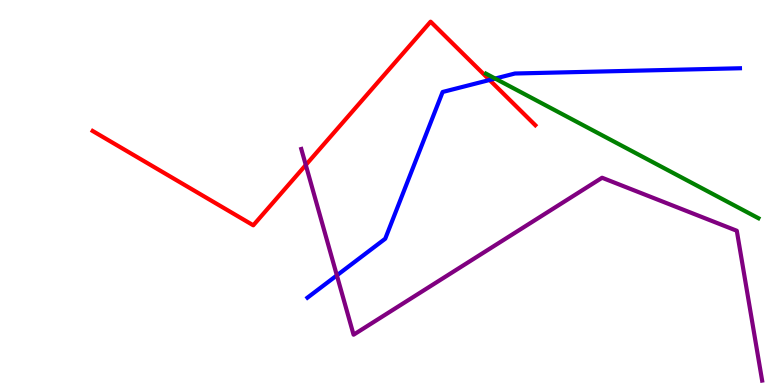[{'lines': ['blue', 'red'], 'intersections': [{'x': 6.32, 'y': 7.92}]}, {'lines': ['green', 'red'], 'intersections': []}, {'lines': ['purple', 'red'], 'intersections': [{'x': 3.95, 'y': 5.71}]}, {'lines': ['blue', 'green'], 'intersections': [{'x': 6.39, 'y': 7.96}]}, {'lines': ['blue', 'purple'], 'intersections': [{'x': 4.35, 'y': 2.85}]}, {'lines': ['green', 'purple'], 'intersections': []}]